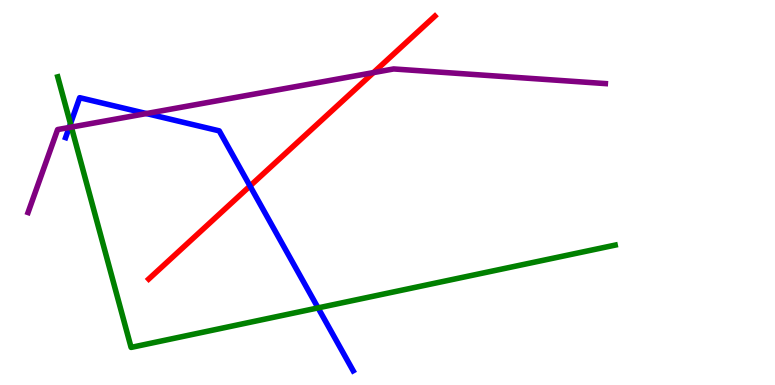[{'lines': ['blue', 'red'], 'intersections': [{'x': 3.23, 'y': 5.17}]}, {'lines': ['green', 'red'], 'intersections': []}, {'lines': ['purple', 'red'], 'intersections': [{'x': 4.82, 'y': 8.11}]}, {'lines': ['blue', 'green'], 'intersections': [{'x': 0.909, 'y': 6.78}, {'x': 4.1, 'y': 2.0}]}, {'lines': ['blue', 'purple'], 'intersections': [{'x': 0.893, 'y': 6.69}, {'x': 1.89, 'y': 7.05}]}, {'lines': ['green', 'purple'], 'intersections': [{'x': 0.921, 'y': 6.7}]}]